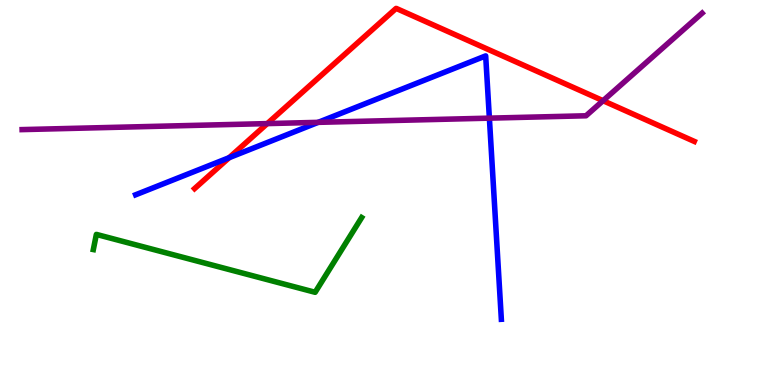[{'lines': ['blue', 'red'], 'intersections': [{'x': 2.96, 'y': 5.9}]}, {'lines': ['green', 'red'], 'intersections': []}, {'lines': ['purple', 'red'], 'intersections': [{'x': 3.45, 'y': 6.79}, {'x': 7.78, 'y': 7.38}]}, {'lines': ['blue', 'green'], 'intersections': []}, {'lines': ['blue', 'purple'], 'intersections': [{'x': 4.11, 'y': 6.82}, {'x': 6.31, 'y': 6.93}]}, {'lines': ['green', 'purple'], 'intersections': []}]